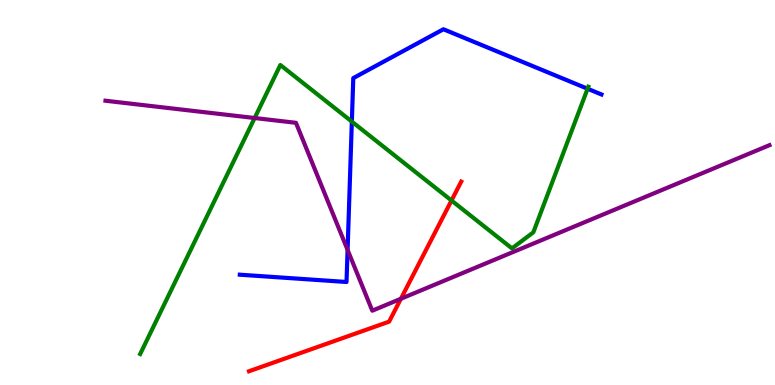[{'lines': ['blue', 'red'], 'intersections': []}, {'lines': ['green', 'red'], 'intersections': [{'x': 5.83, 'y': 4.79}]}, {'lines': ['purple', 'red'], 'intersections': [{'x': 5.17, 'y': 2.24}]}, {'lines': ['blue', 'green'], 'intersections': [{'x': 4.54, 'y': 6.84}, {'x': 7.58, 'y': 7.7}]}, {'lines': ['blue', 'purple'], 'intersections': [{'x': 4.48, 'y': 3.51}]}, {'lines': ['green', 'purple'], 'intersections': [{'x': 3.29, 'y': 6.93}]}]